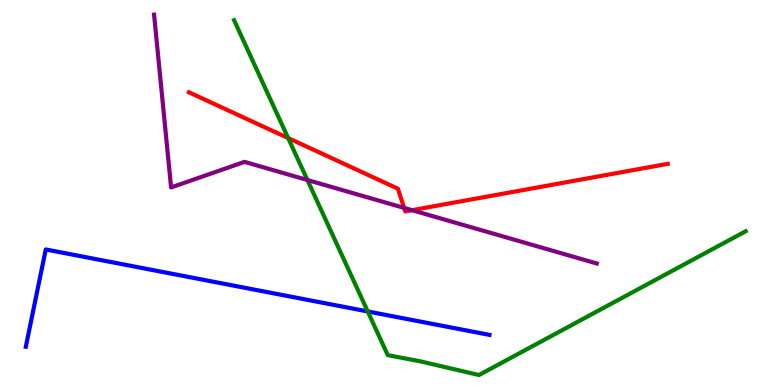[{'lines': ['blue', 'red'], 'intersections': []}, {'lines': ['green', 'red'], 'intersections': [{'x': 3.72, 'y': 6.41}]}, {'lines': ['purple', 'red'], 'intersections': [{'x': 5.21, 'y': 4.6}, {'x': 5.32, 'y': 4.54}]}, {'lines': ['blue', 'green'], 'intersections': [{'x': 4.74, 'y': 1.91}]}, {'lines': ['blue', 'purple'], 'intersections': []}, {'lines': ['green', 'purple'], 'intersections': [{'x': 3.97, 'y': 5.32}]}]